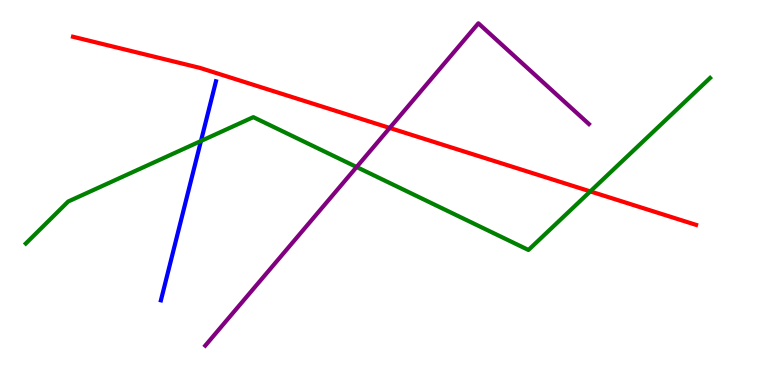[{'lines': ['blue', 'red'], 'intersections': []}, {'lines': ['green', 'red'], 'intersections': [{'x': 7.62, 'y': 5.03}]}, {'lines': ['purple', 'red'], 'intersections': [{'x': 5.03, 'y': 6.68}]}, {'lines': ['blue', 'green'], 'intersections': [{'x': 2.59, 'y': 6.34}]}, {'lines': ['blue', 'purple'], 'intersections': []}, {'lines': ['green', 'purple'], 'intersections': [{'x': 4.6, 'y': 5.66}]}]